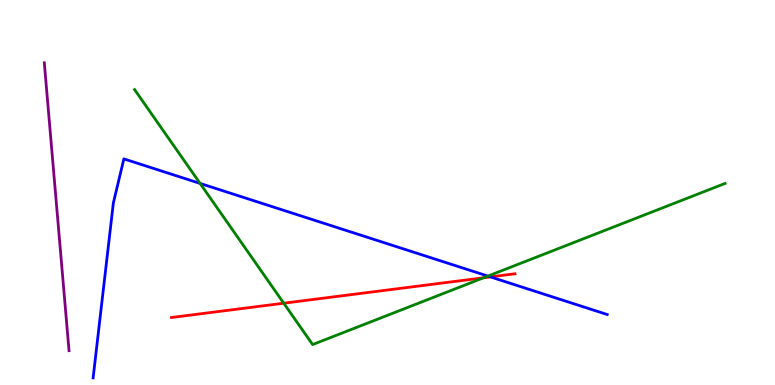[{'lines': ['blue', 'red'], 'intersections': [{'x': 6.33, 'y': 2.81}]}, {'lines': ['green', 'red'], 'intersections': [{'x': 3.66, 'y': 2.12}, {'x': 6.24, 'y': 2.79}]}, {'lines': ['purple', 'red'], 'intersections': []}, {'lines': ['blue', 'green'], 'intersections': [{'x': 2.58, 'y': 5.24}, {'x': 6.3, 'y': 2.83}]}, {'lines': ['blue', 'purple'], 'intersections': []}, {'lines': ['green', 'purple'], 'intersections': []}]